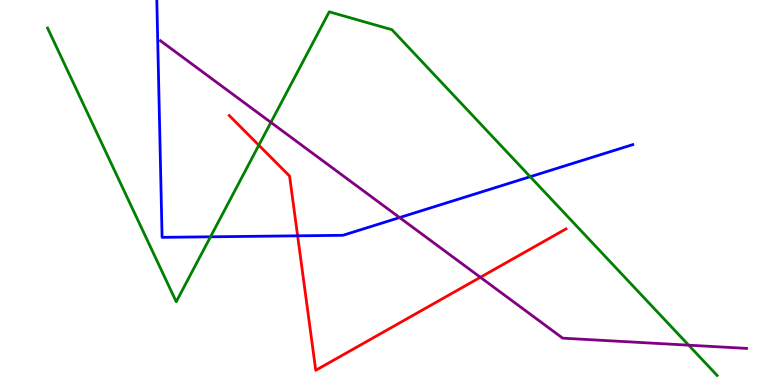[{'lines': ['blue', 'red'], 'intersections': [{'x': 3.84, 'y': 3.87}]}, {'lines': ['green', 'red'], 'intersections': [{'x': 3.34, 'y': 6.23}]}, {'lines': ['purple', 'red'], 'intersections': [{'x': 6.2, 'y': 2.8}]}, {'lines': ['blue', 'green'], 'intersections': [{'x': 2.72, 'y': 3.85}, {'x': 6.84, 'y': 5.41}]}, {'lines': ['blue', 'purple'], 'intersections': [{'x': 5.16, 'y': 4.35}]}, {'lines': ['green', 'purple'], 'intersections': [{'x': 3.5, 'y': 6.82}, {'x': 8.89, 'y': 1.03}]}]